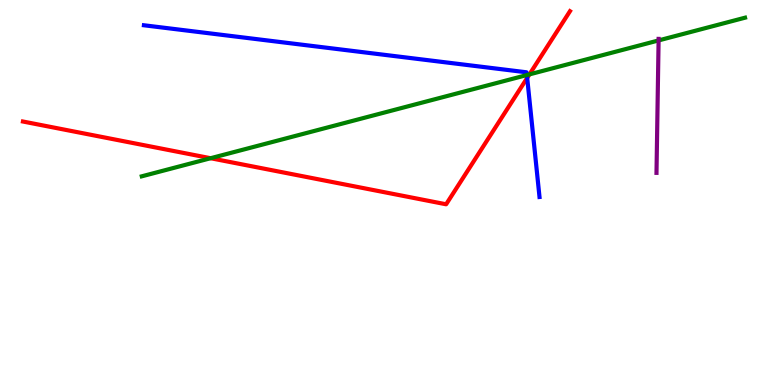[{'lines': ['blue', 'red'], 'intersections': [{'x': 6.8, 'y': 7.98}]}, {'lines': ['green', 'red'], 'intersections': [{'x': 2.72, 'y': 5.89}, {'x': 6.83, 'y': 8.07}]}, {'lines': ['purple', 'red'], 'intersections': []}, {'lines': ['blue', 'green'], 'intersections': [{'x': 6.8, 'y': 8.05}]}, {'lines': ['blue', 'purple'], 'intersections': []}, {'lines': ['green', 'purple'], 'intersections': [{'x': 8.5, 'y': 8.95}]}]